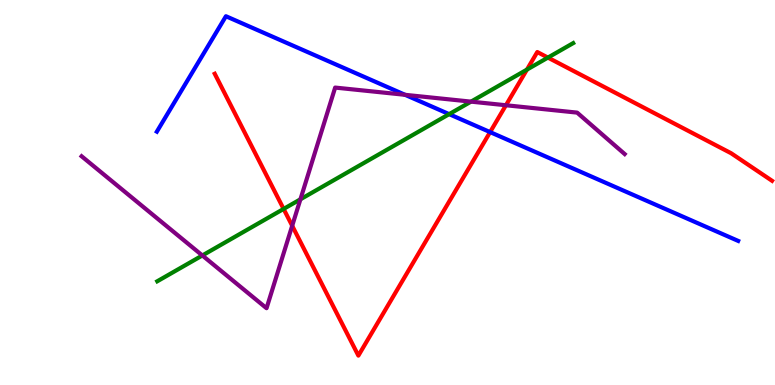[{'lines': ['blue', 'red'], 'intersections': [{'x': 6.32, 'y': 6.57}]}, {'lines': ['green', 'red'], 'intersections': [{'x': 3.66, 'y': 4.57}, {'x': 6.8, 'y': 8.19}, {'x': 7.07, 'y': 8.5}]}, {'lines': ['purple', 'red'], 'intersections': [{'x': 3.77, 'y': 4.14}, {'x': 6.53, 'y': 7.27}]}, {'lines': ['blue', 'green'], 'intersections': [{'x': 5.8, 'y': 7.04}]}, {'lines': ['blue', 'purple'], 'intersections': [{'x': 5.23, 'y': 7.54}]}, {'lines': ['green', 'purple'], 'intersections': [{'x': 2.61, 'y': 3.36}, {'x': 3.88, 'y': 4.82}, {'x': 6.08, 'y': 7.36}]}]